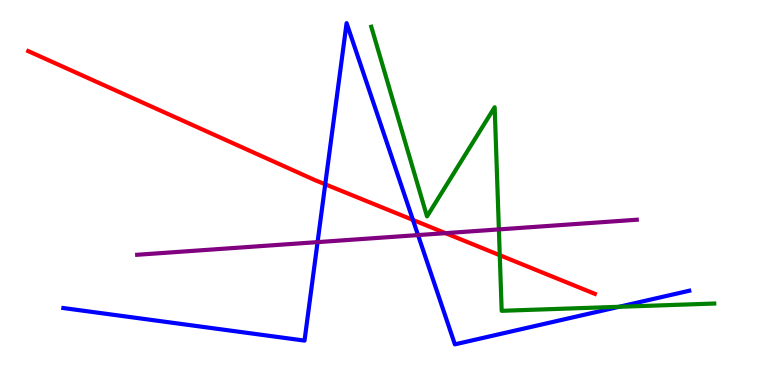[{'lines': ['blue', 'red'], 'intersections': [{'x': 4.2, 'y': 5.21}, {'x': 5.33, 'y': 4.29}]}, {'lines': ['green', 'red'], 'intersections': [{'x': 6.45, 'y': 3.37}]}, {'lines': ['purple', 'red'], 'intersections': [{'x': 5.75, 'y': 3.94}]}, {'lines': ['blue', 'green'], 'intersections': [{'x': 7.99, 'y': 2.03}]}, {'lines': ['blue', 'purple'], 'intersections': [{'x': 4.1, 'y': 3.71}, {'x': 5.39, 'y': 3.89}]}, {'lines': ['green', 'purple'], 'intersections': [{'x': 6.44, 'y': 4.04}]}]